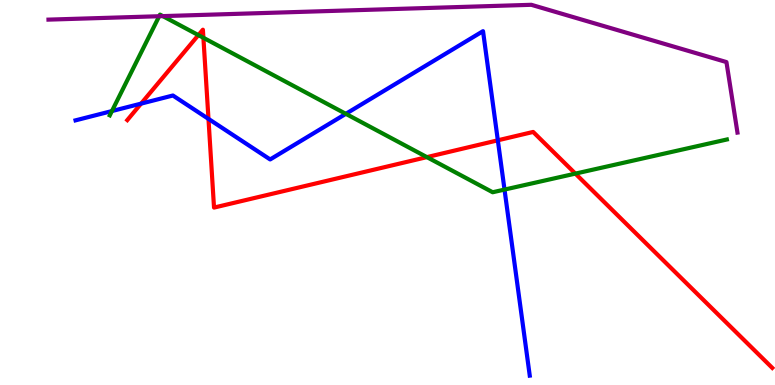[{'lines': ['blue', 'red'], 'intersections': [{'x': 1.82, 'y': 7.31}, {'x': 2.69, 'y': 6.91}, {'x': 6.42, 'y': 6.36}]}, {'lines': ['green', 'red'], 'intersections': [{'x': 2.56, 'y': 9.09}, {'x': 2.62, 'y': 9.02}, {'x': 5.51, 'y': 5.92}, {'x': 7.42, 'y': 5.49}]}, {'lines': ['purple', 'red'], 'intersections': []}, {'lines': ['blue', 'green'], 'intersections': [{'x': 1.44, 'y': 7.12}, {'x': 4.46, 'y': 7.04}, {'x': 6.51, 'y': 5.08}]}, {'lines': ['blue', 'purple'], 'intersections': []}, {'lines': ['green', 'purple'], 'intersections': [{'x': 2.05, 'y': 9.58}, {'x': 2.1, 'y': 9.58}]}]